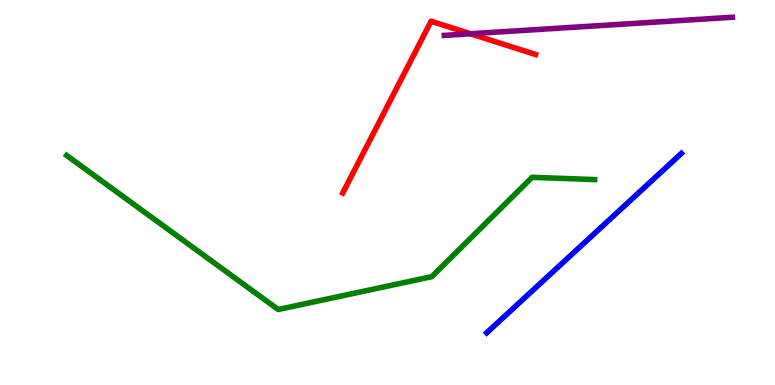[{'lines': ['blue', 'red'], 'intersections': []}, {'lines': ['green', 'red'], 'intersections': []}, {'lines': ['purple', 'red'], 'intersections': [{'x': 6.07, 'y': 9.12}]}, {'lines': ['blue', 'green'], 'intersections': []}, {'lines': ['blue', 'purple'], 'intersections': []}, {'lines': ['green', 'purple'], 'intersections': []}]